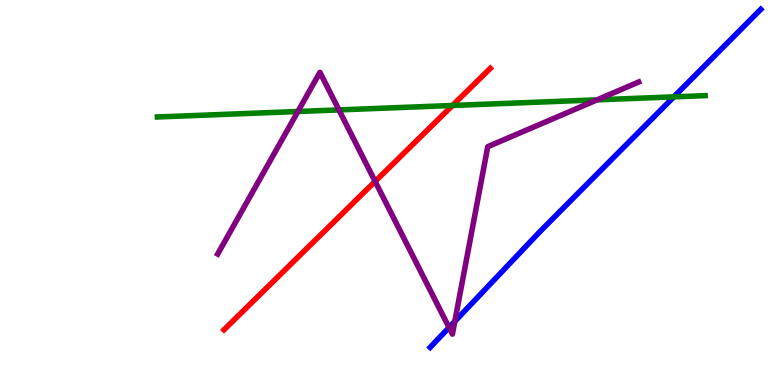[{'lines': ['blue', 'red'], 'intersections': []}, {'lines': ['green', 'red'], 'intersections': [{'x': 5.84, 'y': 7.26}]}, {'lines': ['purple', 'red'], 'intersections': [{'x': 4.84, 'y': 5.29}]}, {'lines': ['blue', 'green'], 'intersections': [{'x': 8.69, 'y': 7.48}]}, {'lines': ['blue', 'purple'], 'intersections': [{'x': 5.79, 'y': 1.49}, {'x': 5.87, 'y': 1.65}]}, {'lines': ['green', 'purple'], 'intersections': [{'x': 3.84, 'y': 7.1}, {'x': 4.37, 'y': 7.15}, {'x': 7.7, 'y': 7.41}]}]